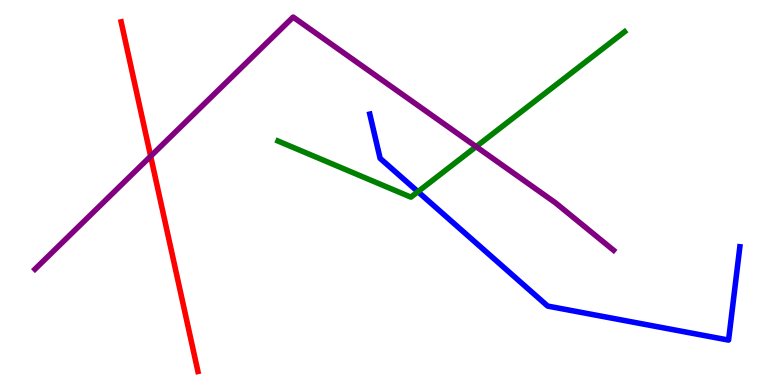[{'lines': ['blue', 'red'], 'intersections': []}, {'lines': ['green', 'red'], 'intersections': []}, {'lines': ['purple', 'red'], 'intersections': [{'x': 1.94, 'y': 5.94}]}, {'lines': ['blue', 'green'], 'intersections': [{'x': 5.39, 'y': 5.02}]}, {'lines': ['blue', 'purple'], 'intersections': []}, {'lines': ['green', 'purple'], 'intersections': [{'x': 6.14, 'y': 6.19}]}]